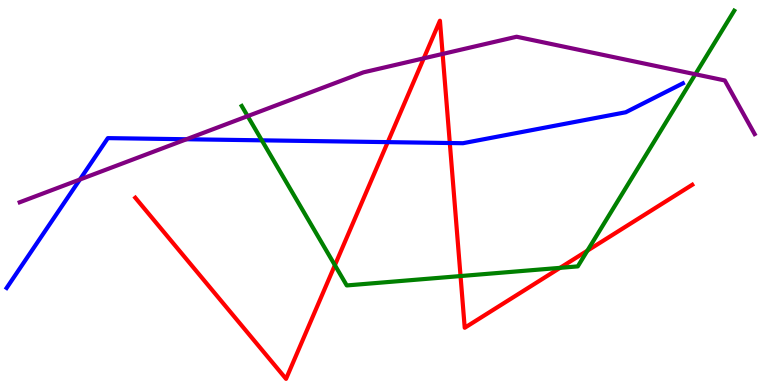[{'lines': ['blue', 'red'], 'intersections': [{'x': 5.0, 'y': 6.31}, {'x': 5.8, 'y': 6.29}]}, {'lines': ['green', 'red'], 'intersections': [{'x': 4.32, 'y': 3.11}, {'x': 5.94, 'y': 2.83}, {'x': 7.23, 'y': 3.04}, {'x': 7.58, 'y': 3.49}]}, {'lines': ['purple', 'red'], 'intersections': [{'x': 5.47, 'y': 8.49}, {'x': 5.71, 'y': 8.6}]}, {'lines': ['blue', 'green'], 'intersections': [{'x': 3.38, 'y': 6.36}]}, {'lines': ['blue', 'purple'], 'intersections': [{'x': 1.03, 'y': 5.34}, {'x': 2.41, 'y': 6.38}]}, {'lines': ['green', 'purple'], 'intersections': [{'x': 3.2, 'y': 6.98}, {'x': 8.97, 'y': 8.07}]}]